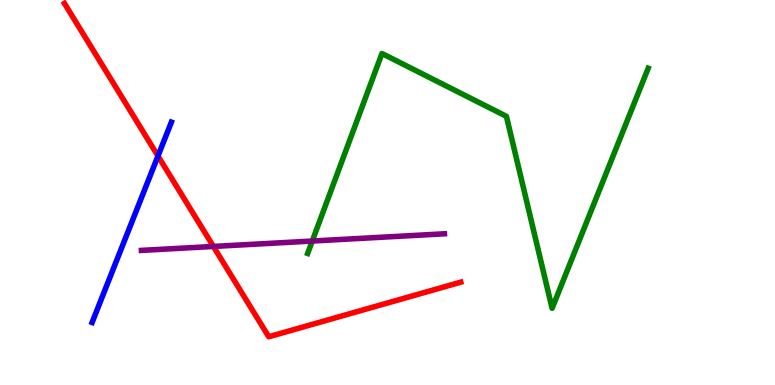[{'lines': ['blue', 'red'], 'intersections': [{'x': 2.04, 'y': 5.95}]}, {'lines': ['green', 'red'], 'intersections': []}, {'lines': ['purple', 'red'], 'intersections': [{'x': 2.75, 'y': 3.6}]}, {'lines': ['blue', 'green'], 'intersections': []}, {'lines': ['blue', 'purple'], 'intersections': []}, {'lines': ['green', 'purple'], 'intersections': [{'x': 4.03, 'y': 3.74}]}]